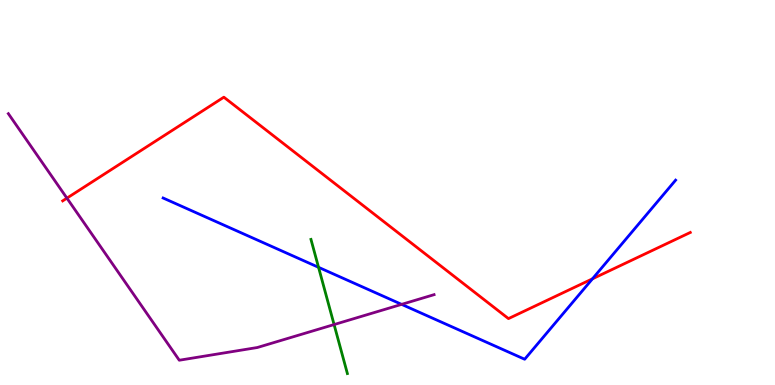[{'lines': ['blue', 'red'], 'intersections': [{'x': 7.64, 'y': 2.76}]}, {'lines': ['green', 'red'], 'intersections': []}, {'lines': ['purple', 'red'], 'intersections': [{'x': 0.863, 'y': 4.85}]}, {'lines': ['blue', 'green'], 'intersections': [{'x': 4.11, 'y': 3.06}]}, {'lines': ['blue', 'purple'], 'intersections': [{'x': 5.18, 'y': 2.09}]}, {'lines': ['green', 'purple'], 'intersections': [{'x': 4.31, 'y': 1.57}]}]